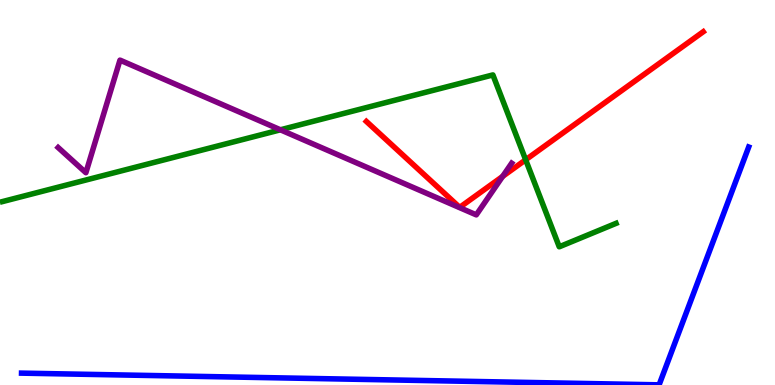[{'lines': ['blue', 'red'], 'intersections': []}, {'lines': ['green', 'red'], 'intersections': [{'x': 6.78, 'y': 5.85}]}, {'lines': ['purple', 'red'], 'intersections': [{'x': 6.49, 'y': 5.42}]}, {'lines': ['blue', 'green'], 'intersections': []}, {'lines': ['blue', 'purple'], 'intersections': []}, {'lines': ['green', 'purple'], 'intersections': [{'x': 3.62, 'y': 6.63}]}]